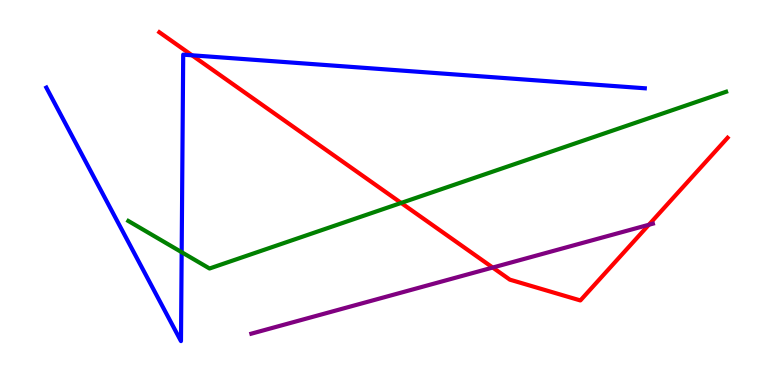[{'lines': ['blue', 'red'], 'intersections': [{'x': 2.48, 'y': 8.56}]}, {'lines': ['green', 'red'], 'intersections': [{'x': 5.18, 'y': 4.73}]}, {'lines': ['purple', 'red'], 'intersections': [{'x': 6.36, 'y': 3.05}, {'x': 8.37, 'y': 4.16}]}, {'lines': ['blue', 'green'], 'intersections': [{'x': 2.34, 'y': 3.45}]}, {'lines': ['blue', 'purple'], 'intersections': []}, {'lines': ['green', 'purple'], 'intersections': []}]